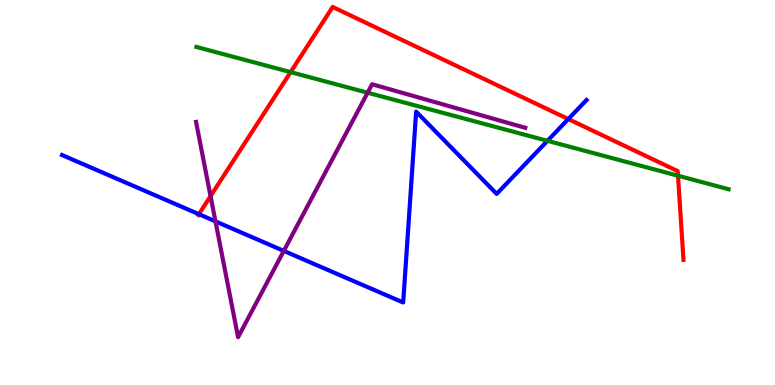[{'lines': ['blue', 'red'], 'intersections': [{'x': 2.57, 'y': 4.44}, {'x': 7.33, 'y': 6.91}]}, {'lines': ['green', 'red'], 'intersections': [{'x': 3.75, 'y': 8.13}, {'x': 8.75, 'y': 5.44}]}, {'lines': ['purple', 'red'], 'intersections': [{'x': 2.72, 'y': 4.91}]}, {'lines': ['blue', 'green'], 'intersections': [{'x': 7.06, 'y': 6.34}]}, {'lines': ['blue', 'purple'], 'intersections': [{'x': 2.78, 'y': 4.25}, {'x': 3.66, 'y': 3.48}]}, {'lines': ['green', 'purple'], 'intersections': [{'x': 4.74, 'y': 7.59}]}]